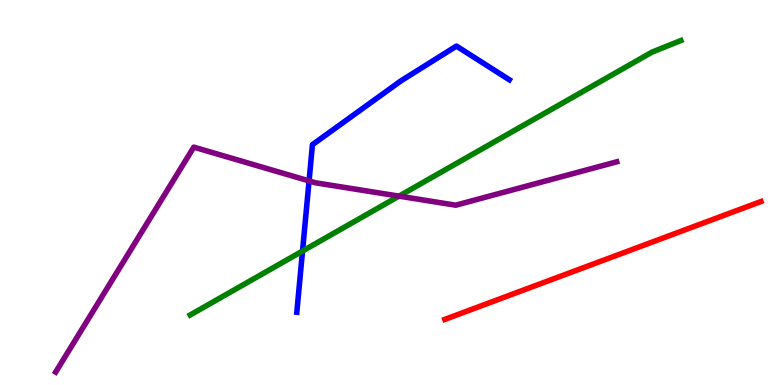[{'lines': ['blue', 'red'], 'intersections': []}, {'lines': ['green', 'red'], 'intersections': []}, {'lines': ['purple', 'red'], 'intersections': []}, {'lines': ['blue', 'green'], 'intersections': [{'x': 3.9, 'y': 3.48}]}, {'lines': ['blue', 'purple'], 'intersections': [{'x': 3.99, 'y': 5.3}]}, {'lines': ['green', 'purple'], 'intersections': [{'x': 5.15, 'y': 4.91}]}]